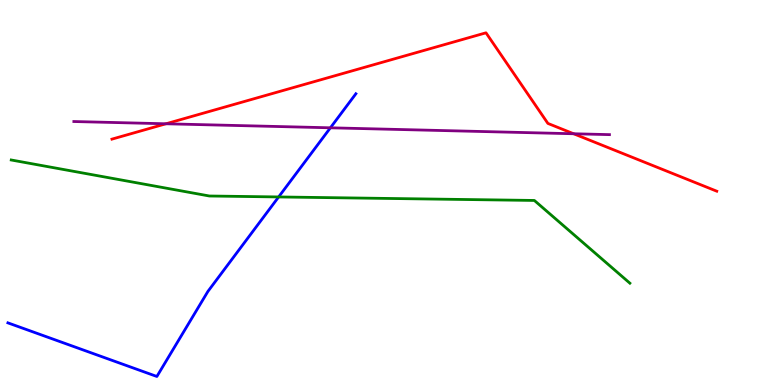[{'lines': ['blue', 'red'], 'intersections': []}, {'lines': ['green', 'red'], 'intersections': []}, {'lines': ['purple', 'red'], 'intersections': [{'x': 2.14, 'y': 6.78}, {'x': 7.4, 'y': 6.53}]}, {'lines': ['blue', 'green'], 'intersections': [{'x': 3.6, 'y': 4.88}]}, {'lines': ['blue', 'purple'], 'intersections': [{'x': 4.26, 'y': 6.68}]}, {'lines': ['green', 'purple'], 'intersections': []}]